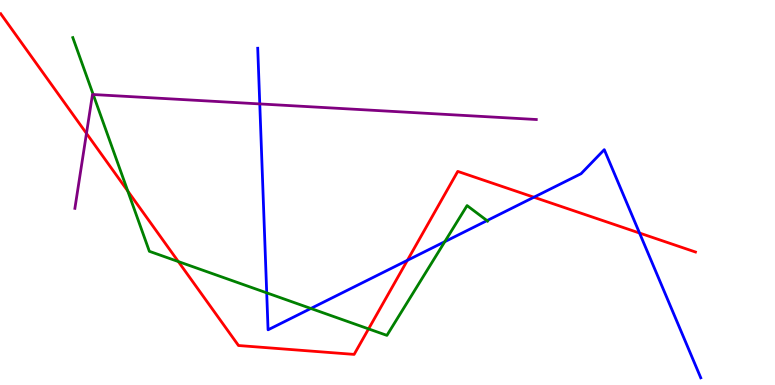[{'lines': ['blue', 'red'], 'intersections': [{'x': 5.26, 'y': 3.24}, {'x': 6.89, 'y': 4.88}, {'x': 8.25, 'y': 3.95}]}, {'lines': ['green', 'red'], 'intersections': [{'x': 1.65, 'y': 5.04}, {'x': 2.3, 'y': 3.21}, {'x': 4.76, 'y': 1.46}]}, {'lines': ['purple', 'red'], 'intersections': [{'x': 1.12, 'y': 6.53}]}, {'lines': ['blue', 'green'], 'intersections': [{'x': 3.44, 'y': 2.39}, {'x': 4.01, 'y': 1.99}, {'x': 5.74, 'y': 3.72}, {'x': 6.28, 'y': 4.27}]}, {'lines': ['blue', 'purple'], 'intersections': [{'x': 3.35, 'y': 7.3}]}, {'lines': ['green', 'purple'], 'intersections': [{'x': 1.2, 'y': 7.54}]}]